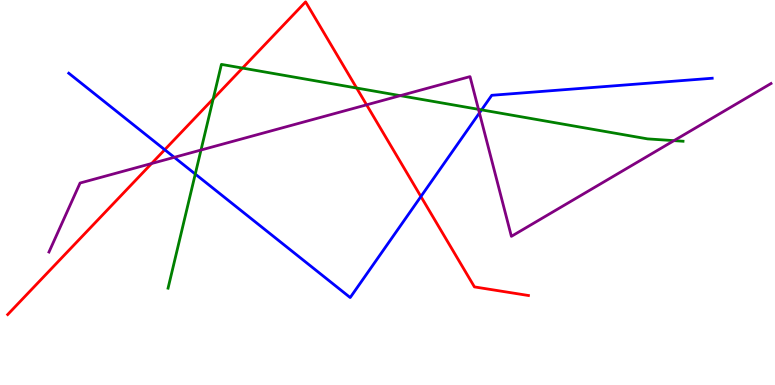[{'lines': ['blue', 'red'], 'intersections': [{'x': 2.13, 'y': 6.11}, {'x': 5.43, 'y': 4.9}]}, {'lines': ['green', 'red'], 'intersections': [{'x': 2.75, 'y': 7.43}, {'x': 3.13, 'y': 8.23}, {'x': 4.6, 'y': 7.71}]}, {'lines': ['purple', 'red'], 'intersections': [{'x': 1.96, 'y': 5.75}, {'x': 4.73, 'y': 7.28}]}, {'lines': ['blue', 'green'], 'intersections': [{'x': 2.52, 'y': 5.48}, {'x': 6.21, 'y': 7.15}]}, {'lines': ['blue', 'purple'], 'intersections': [{'x': 2.25, 'y': 5.91}, {'x': 6.19, 'y': 7.07}]}, {'lines': ['green', 'purple'], 'intersections': [{'x': 2.59, 'y': 6.1}, {'x': 5.16, 'y': 7.52}, {'x': 6.17, 'y': 7.16}, {'x': 8.7, 'y': 6.35}]}]